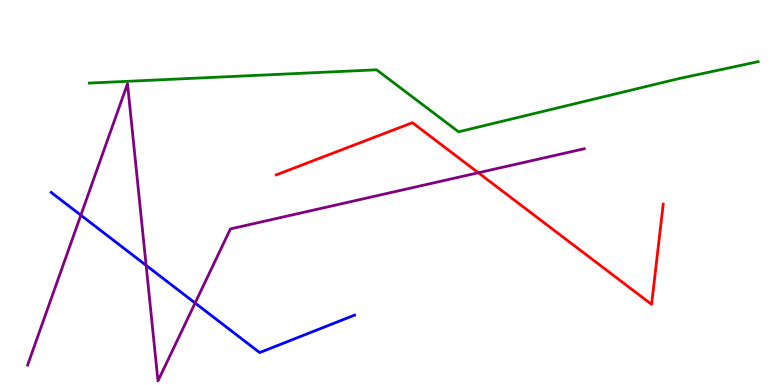[{'lines': ['blue', 'red'], 'intersections': []}, {'lines': ['green', 'red'], 'intersections': []}, {'lines': ['purple', 'red'], 'intersections': [{'x': 6.17, 'y': 5.51}]}, {'lines': ['blue', 'green'], 'intersections': []}, {'lines': ['blue', 'purple'], 'intersections': [{'x': 1.04, 'y': 4.41}, {'x': 1.89, 'y': 3.11}, {'x': 2.52, 'y': 2.13}]}, {'lines': ['green', 'purple'], 'intersections': []}]